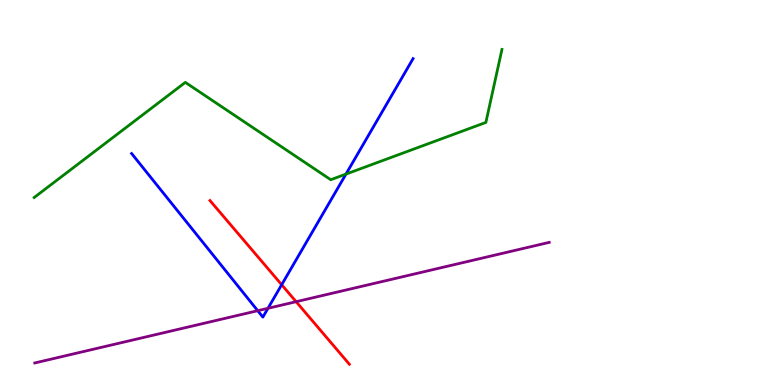[{'lines': ['blue', 'red'], 'intersections': [{'x': 3.63, 'y': 2.6}]}, {'lines': ['green', 'red'], 'intersections': []}, {'lines': ['purple', 'red'], 'intersections': [{'x': 3.82, 'y': 2.16}]}, {'lines': ['blue', 'green'], 'intersections': [{'x': 4.46, 'y': 5.48}]}, {'lines': ['blue', 'purple'], 'intersections': [{'x': 3.33, 'y': 1.93}, {'x': 3.46, 'y': 1.99}]}, {'lines': ['green', 'purple'], 'intersections': []}]